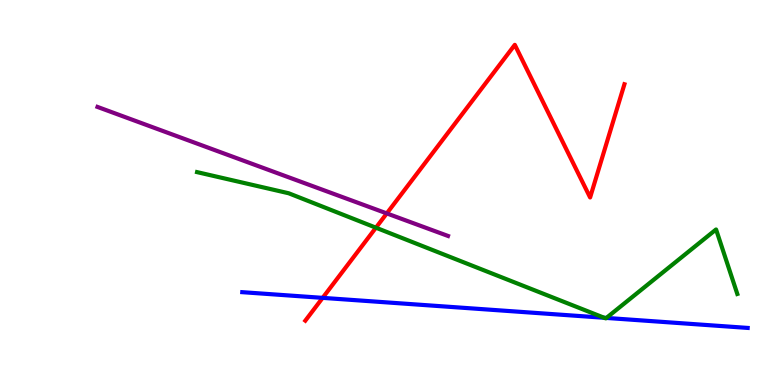[{'lines': ['blue', 'red'], 'intersections': [{'x': 4.16, 'y': 2.26}]}, {'lines': ['green', 'red'], 'intersections': [{'x': 4.85, 'y': 4.09}]}, {'lines': ['purple', 'red'], 'intersections': [{'x': 4.99, 'y': 4.46}]}, {'lines': ['blue', 'green'], 'intersections': [{'x': 7.8, 'y': 1.75}, {'x': 7.82, 'y': 1.74}]}, {'lines': ['blue', 'purple'], 'intersections': []}, {'lines': ['green', 'purple'], 'intersections': []}]